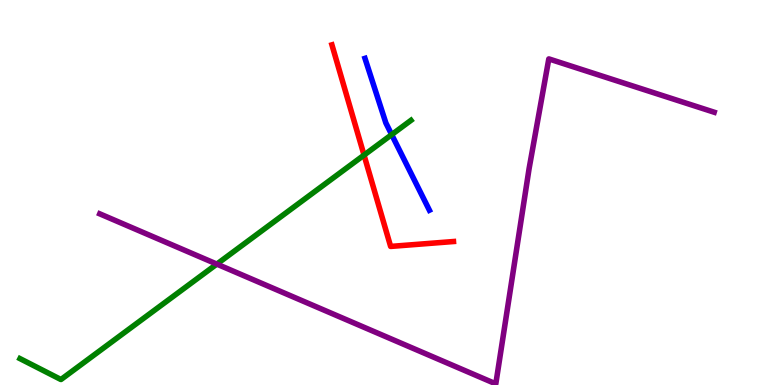[{'lines': ['blue', 'red'], 'intersections': []}, {'lines': ['green', 'red'], 'intersections': [{'x': 4.7, 'y': 5.97}]}, {'lines': ['purple', 'red'], 'intersections': []}, {'lines': ['blue', 'green'], 'intersections': [{'x': 5.05, 'y': 6.5}]}, {'lines': ['blue', 'purple'], 'intersections': []}, {'lines': ['green', 'purple'], 'intersections': [{'x': 2.8, 'y': 3.14}]}]